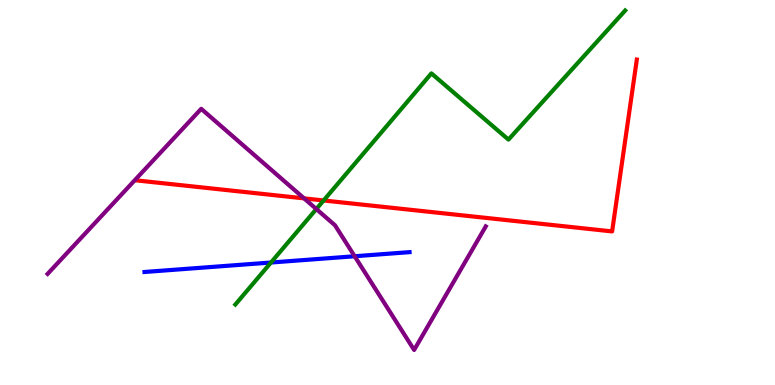[{'lines': ['blue', 'red'], 'intersections': []}, {'lines': ['green', 'red'], 'intersections': [{'x': 4.18, 'y': 4.79}]}, {'lines': ['purple', 'red'], 'intersections': [{'x': 3.92, 'y': 4.85}]}, {'lines': ['blue', 'green'], 'intersections': [{'x': 3.5, 'y': 3.18}]}, {'lines': ['blue', 'purple'], 'intersections': [{'x': 4.58, 'y': 3.34}]}, {'lines': ['green', 'purple'], 'intersections': [{'x': 4.08, 'y': 4.57}]}]